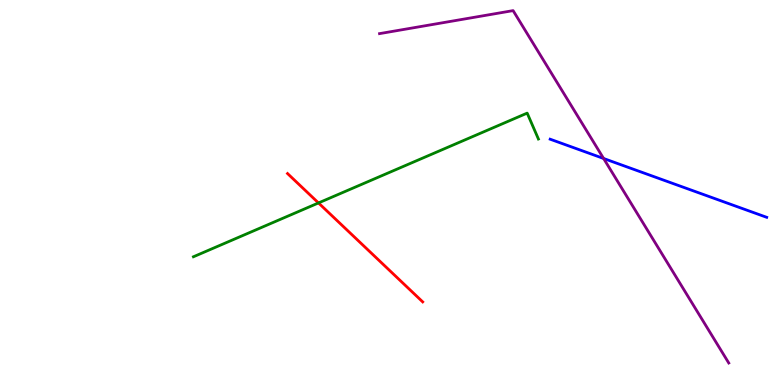[{'lines': ['blue', 'red'], 'intersections': []}, {'lines': ['green', 'red'], 'intersections': [{'x': 4.11, 'y': 4.73}]}, {'lines': ['purple', 'red'], 'intersections': []}, {'lines': ['blue', 'green'], 'intersections': []}, {'lines': ['blue', 'purple'], 'intersections': [{'x': 7.79, 'y': 5.88}]}, {'lines': ['green', 'purple'], 'intersections': []}]